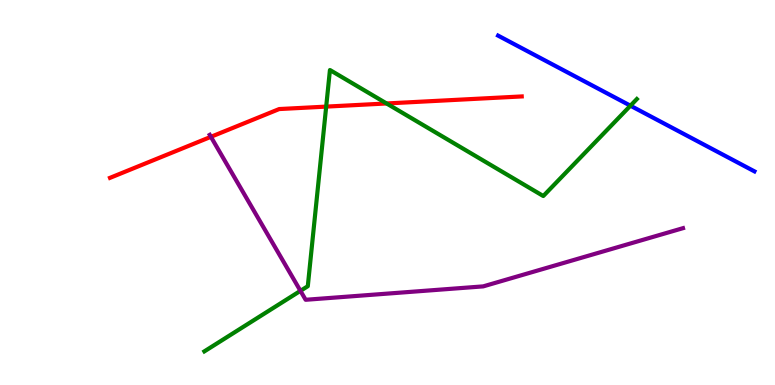[{'lines': ['blue', 'red'], 'intersections': []}, {'lines': ['green', 'red'], 'intersections': [{'x': 4.21, 'y': 7.23}, {'x': 4.99, 'y': 7.31}]}, {'lines': ['purple', 'red'], 'intersections': [{'x': 2.72, 'y': 6.45}]}, {'lines': ['blue', 'green'], 'intersections': [{'x': 8.13, 'y': 7.25}]}, {'lines': ['blue', 'purple'], 'intersections': []}, {'lines': ['green', 'purple'], 'intersections': [{'x': 3.88, 'y': 2.45}]}]